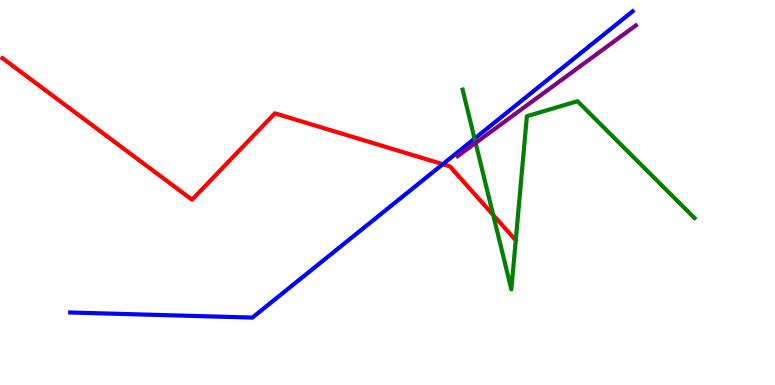[{'lines': ['blue', 'red'], 'intersections': [{'x': 5.71, 'y': 5.73}]}, {'lines': ['green', 'red'], 'intersections': [{'x': 6.36, 'y': 4.42}]}, {'lines': ['purple', 'red'], 'intersections': []}, {'lines': ['blue', 'green'], 'intersections': [{'x': 6.12, 'y': 6.4}]}, {'lines': ['blue', 'purple'], 'intersections': []}, {'lines': ['green', 'purple'], 'intersections': [{'x': 6.14, 'y': 6.29}]}]